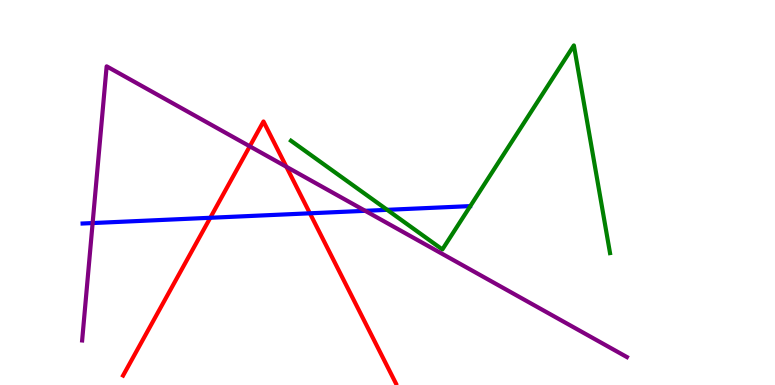[{'lines': ['blue', 'red'], 'intersections': [{'x': 2.71, 'y': 4.34}, {'x': 4.0, 'y': 4.46}]}, {'lines': ['green', 'red'], 'intersections': []}, {'lines': ['purple', 'red'], 'intersections': [{'x': 3.22, 'y': 6.2}, {'x': 3.7, 'y': 5.67}]}, {'lines': ['blue', 'green'], 'intersections': [{'x': 5.0, 'y': 4.55}]}, {'lines': ['blue', 'purple'], 'intersections': [{'x': 1.2, 'y': 4.21}, {'x': 4.71, 'y': 4.52}]}, {'lines': ['green', 'purple'], 'intersections': []}]